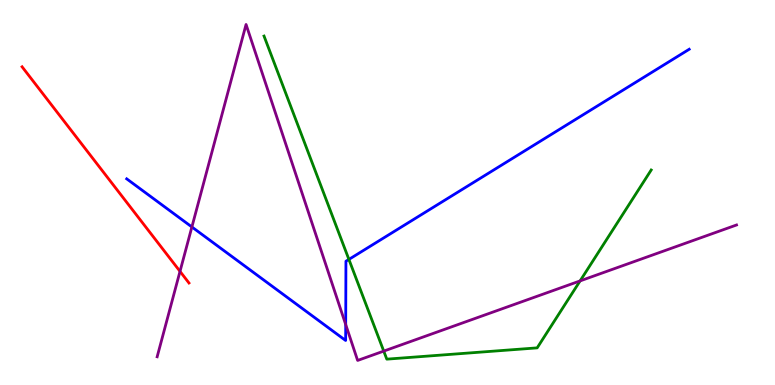[{'lines': ['blue', 'red'], 'intersections': []}, {'lines': ['green', 'red'], 'intersections': []}, {'lines': ['purple', 'red'], 'intersections': [{'x': 2.32, 'y': 2.95}]}, {'lines': ['blue', 'green'], 'intersections': [{'x': 4.5, 'y': 3.26}]}, {'lines': ['blue', 'purple'], 'intersections': [{'x': 2.48, 'y': 4.1}, {'x': 4.46, 'y': 1.57}]}, {'lines': ['green', 'purple'], 'intersections': [{'x': 4.95, 'y': 0.88}, {'x': 7.49, 'y': 2.7}]}]